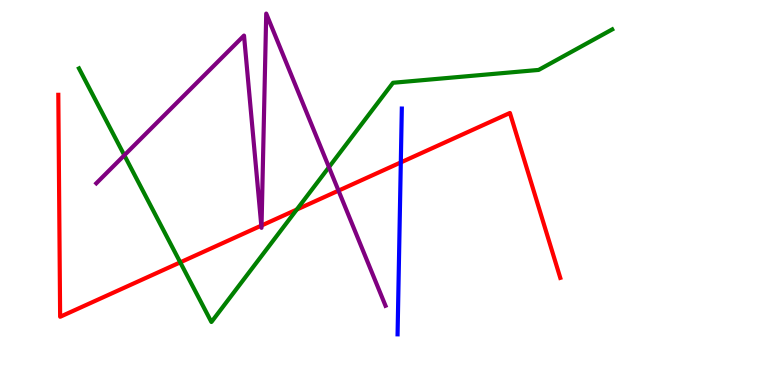[{'lines': ['blue', 'red'], 'intersections': [{'x': 5.17, 'y': 5.78}]}, {'lines': ['green', 'red'], 'intersections': [{'x': 2.33, 'y': 3.19}, {'x': 3.83, 'y': 4.56}]}, {'lines': ['purple', 'red'], 'intersections': [{'x': 3.37, 'y': 4.14}, {'x': 3.37, 'y': 4.14}, {'x': 4.37, 'y': 5.05}]}, {'lines': ['blue', 'green'], 'intersections': []}, {'lines': ['blue', 'purple'], 'intersections': []}, {'lines': ['green', 'purple'], 'intersections': [{'x': 1.6, 'y': 5.97}, {'x': 4.24, 'y': 5.66}]}]